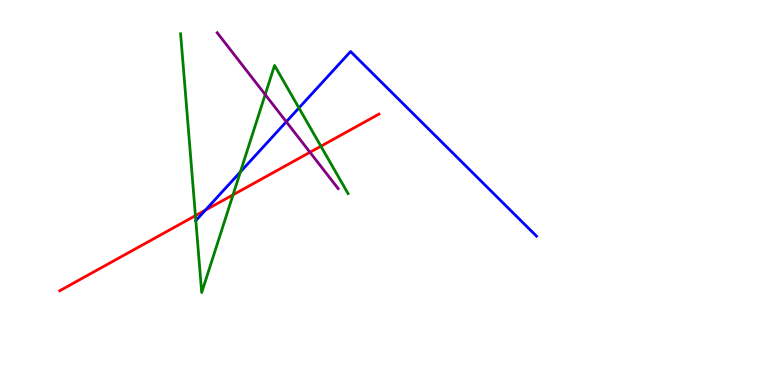[{'lines': ['blue', 'red'], 'intersections': [{'x': 2.65, 'y': 4.54}]}, {'lines': ['green', 'red'], 'intersections': [{'x': 2.52, 'y': 4.4}, {'x': 3.01, 'y': 4.94}, {'x': 4.14, 'y': 6.2}]}, {'lines': ['purple', 'red'], 'intersections': [{'x': 4.0, 'y': 6.04}]}, {'lines': ['blue', 'green'], 'intersections': [{'x': 2.53, 'y': 4.27}, {'x': 3.1, 'y': 5.53}, {'x': 3.86, 'y': 7.2}]}, {'lines': ['blue', 'purple'], 'intersections': [{'x': 3.69, 'y': 6.84}]}, {'lines': ['green', 'purple'], 'intersections': [{'x': 3.42, 'y': 7.54}]}]